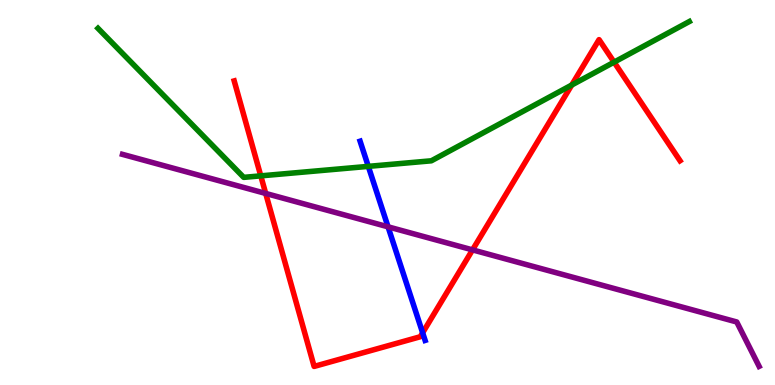[{'lines': ['blue', 'red'], 'intersections': [{'x': 5.45, 'y': 1.36}]}, {'lines': ['green', 'red'], 'intersections': [{'x': 3.36, 'y': 5.43}, {'x': 7.38, 'y': 7.79}, {'x': 7.92, 'y': 8.39}]}, {'lines': ['purple', 'red'], 'intersections': [{'x': 3.43, 'y': 4.98}, {'x': 6.1, 'y': 3.51}]}, {'lines': ['blue', 'green'], 'intersections': [{'x': 4.75, 'y': 5.68}]}, {'lines': ['blue', 'purple'], 'intersections': [{'x': 5.01, 'y': 4.11}]}, {'lines': ['green', 'purple'], 'intersections': []}]